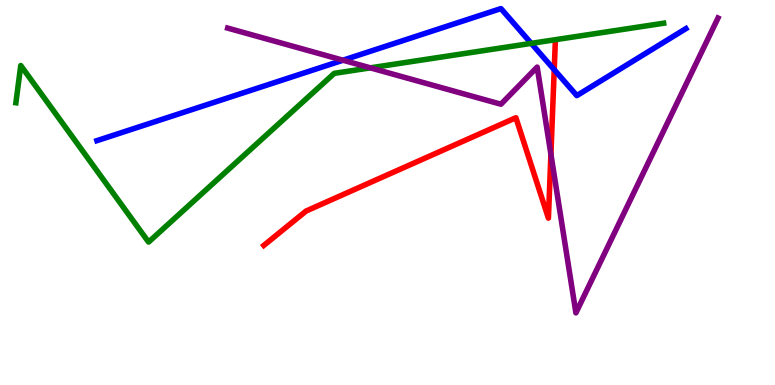[{'lines': ['blue', 'red'], 'intersections': [{'x': 7.15, 'y': 8.19}]}, {'lines': ['green', 'red'], 'intersections': []}, {'lines': ['purple', 'red'], 'intersections': [{'x': 7.11, 'y': 5.99}]}, {'lines': ['blue', 'green'], 'intersections': [{'x': 6.85, 'y': 8.87}]}, {'lines': ['blue', 'purple'], 'intersections': [{'x': 4.43, 'y': 8.44}]}, {'lines': ['green', 'purple'], 'intersections': [{'x': 4.78, 'y': 8.24}]}]